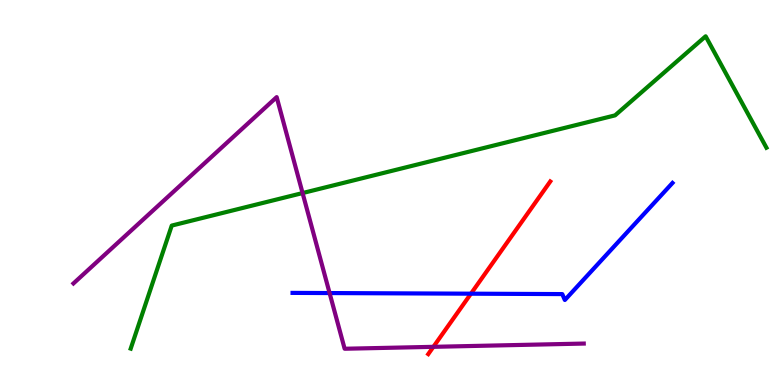[{'lines': ['blue', 'red'], 'intersections': [{'x': 6.08, 'y': 2.37}]}, {'lines': ['green', 'red'], 'intersections': []}, {'lines': ['purple', 'red'], 'intersections': [{'x': 5.59, 'y': 0.991}]}, {'lines': ['blue', 'green'], 'intersections': []}, {'lines': ['blue', 'purple'], 'intersections': [{'x': 4.25, 'y': 2.39}]}, {'lines': ['green', 'purple'], 'intersections': [{'x': 3.9, 'y': 4.99}]}]